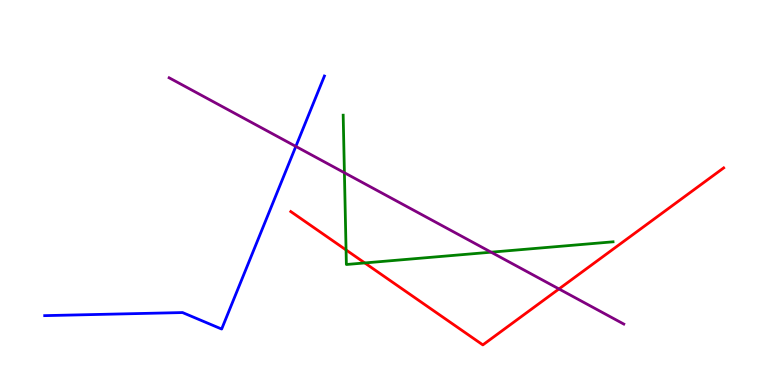[{'lines': ['blue', 'red'], 'intersections': []}, {'lines': ['green', 'red'], 'intersections': [{'x': 4.47, 'y': 3.51}, {'x': 4.71, 'y': 3.17}]}, {'lines': ['purple', 'red'], 'intersections': [{'x': 7.21, 'y': 2.49}]}, {'lines': ['blue', 'green'], 'intersections': []}, {'lines': ['blue', 'purple'], 'intersections': [{'x': 3.82, 'y': 6.2}]}, {'lines': ['green', 'purple'], 'intersections': [{'x': 4.44, 'y': 5.51}, {'x': 6.34, 'y': 3.45}]}]